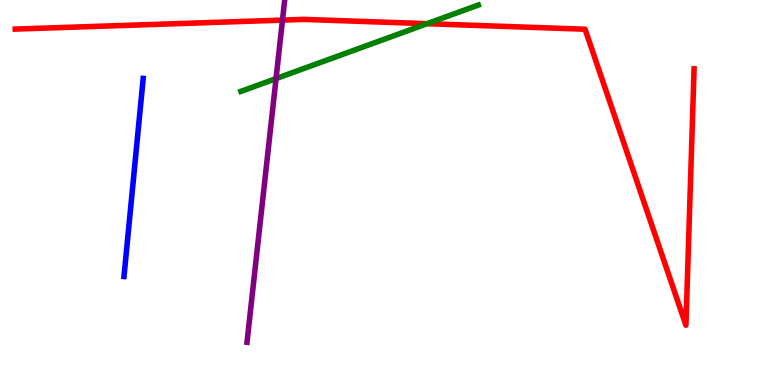[{'lines': ['blue', 'red'], 'intersections': []}, {'lines': ['green', 'red'], 'intersections': [{'x': 5.51, 'y': 9.38}]}, {'lines': ['purple', 'red'], 'intersections': [{'x': 3.64, 'y': 9.48}]}, {'lines': ['blue', 'green'], 'intersections': []}, {'lines': ['blue', 'purple'], 'intersections': []}, {'lines': ['green', 'purple'], 'intersections': [{'x': 3.56, 'y': 7.96}]}]